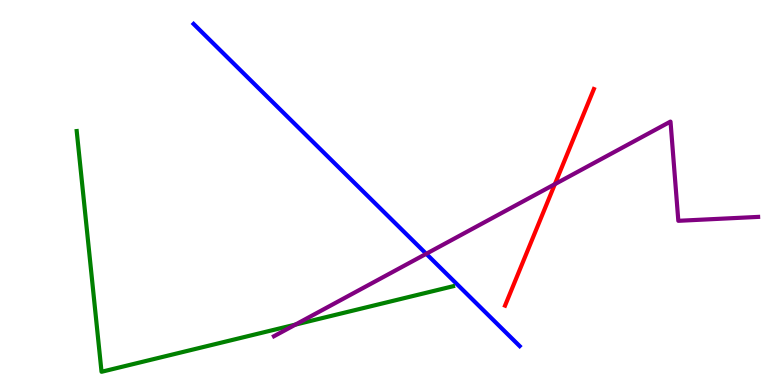[{'lines': ['blue', 'red'], 'intersections': []}, {'lines': ['green', 'red'], 'intersections': []}, {'lines': ['purple', 'red'], 'intersections': [{'x': 7.16, 'y': 5.22}]}, {'lines': ['blue', 'green'], 'intersections': []}, {'lines': ['blue', 'purple'], 'intersections': [{'x': 5.5, 'y': 3.41}]}, {'lines': ['green', 'purple'], 'intersections': [{'x': 3.81, 'y': 1.57}]}]